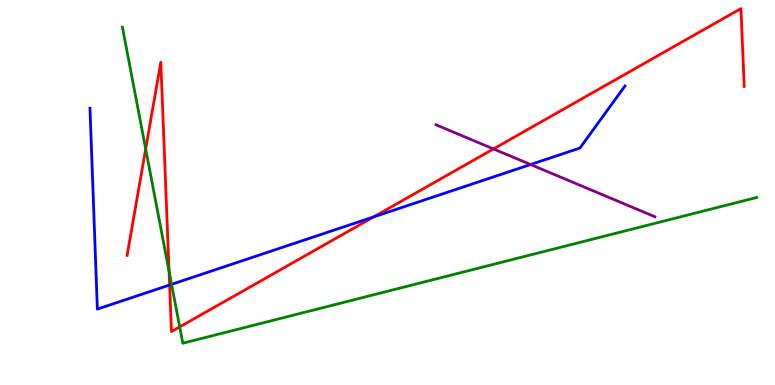[{'lines': ['blue', 'red'], 'intersections': [{'x': 2.19, 'y': 2.6}, {'x': 4.82, 'y': 4.37}]}, {'lines': ['green', 'red'], 'intersections': [{'x': 1.88, 'y': 6.13}, {'x': 2.18, 'y': 2.95}, {'x': 2.32, 'y': 1.51}]}, {'lines': ['purple', 'red'], 'intersections': [{'x': 6.37, 'y': 6.13}]}, {'lines': ['blue', 'green'], 'intersections': [{'x': 2.21, 'y': 2.61}]}, {'lines': ['blue', 'purple'], 'intersections': [{'x': 6.85, 'y': 5.73}]}, {'lines': ['green', 'purple'], 'intersections': []}]